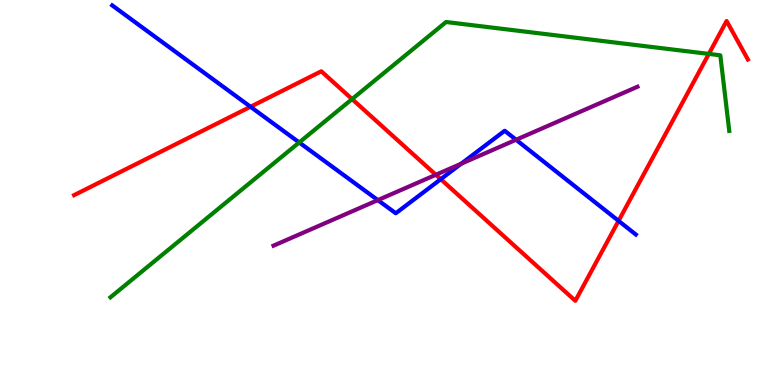[{'lines': ['blue', 'red'], 'intersections': [{'x': 3.23, 'y': 7.23}, {'x': 5.69, 'y': 5.35}, {'x': 7.98, 'y': 4.26}]}, {'lines': ['green', 'red'], 'intersections': [{'x': 4.54, 'y': 7.43}, {'x': 9.15, 'y': 8.6}]}, {'lines': ['purple', 'red'], 'intersections': [{'x': 5.62, 'y': 5.46}]}, {'lines': ['blue', 'green'], 'intersections': [{'x': 3.86, 'y': 6.3}]}, {'lines': ['blue', 'purple'], 'intersections': [{'x': 4.88, 'y': 4.8}, {'x': 5.95, 'y': 5.75}, {'x': 6.66, 'y': 6.37}]}, {'lines': ['green', 'purple'], 'intersections': []}]